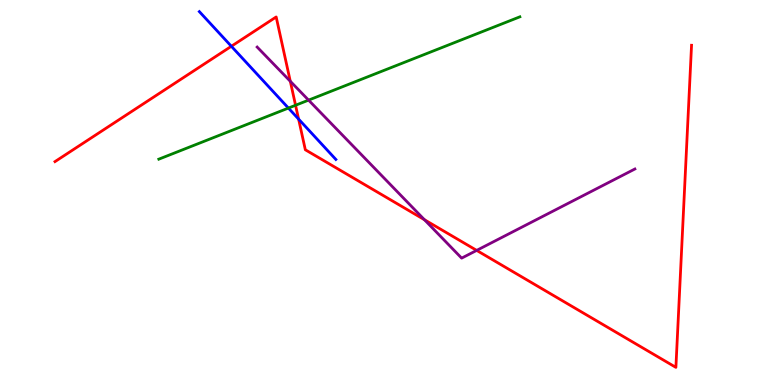[{'lines': ['blue', 'red'], 'intersections': [{'x': 2.99, 'y': 8.8}, {'x': 3.85, 'y': 6.91}]}, {'lines': ['green', 'red'], 'intersections': [{'x': 3.81, 'y': 7.27}]}, {'lines': ['purple', 'red'], 'intersections': [{'x': 3.75, 'y': 7.89}, {'x': 5.48, 'y': 4.29}, {'x': 6.15, 'y': 3.5}]}, {'lines': ['blue', 'green'], 'intersections': [{'x': 3.72, 'y': 7.19}]}, {'lines': ['blue', 'purple'], 'intersections': []}, {'lines': ['green', 'purple'], 'intersections': [{'x': 3.98, 'y': 7.4}]}]